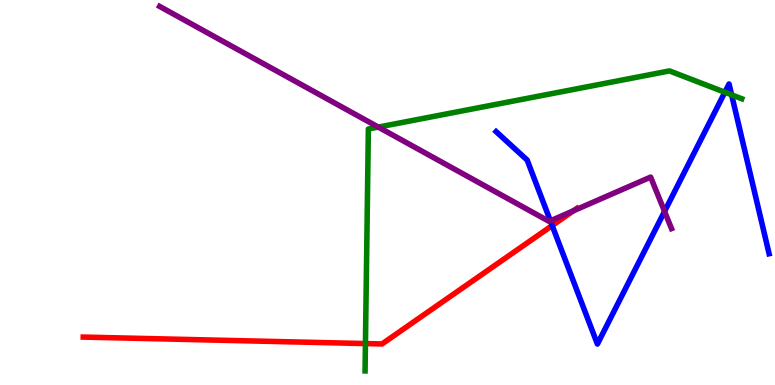[{'lines': ['blue', 'red'], 'intersections': [{'x': 7.12, 'y': 4.14}]}, {'lines': ['green', 'red'], 'intersections': [{'x': 4.72, 'y': 1.08}]}, {'lines': ['purple', 'red'], 'intersections': [{'x': 7.4, 'y': 4.52}]}, {'lines': ['blue', 'green'], 'intersections': [{'x': 9.35, 'y': 7.6}, {'x': 9.44, 'y': 7.54}]}, {'lines': ['blue', 'purple'], 'intersections': [{'x': 7.1, 'y': 4.26}, {'x': 8.57, 'y': 4.51}]}, {'lines': ['green', 'purple'], 'intersections': [{'x': 4.88, 'y': 6.7}]}]